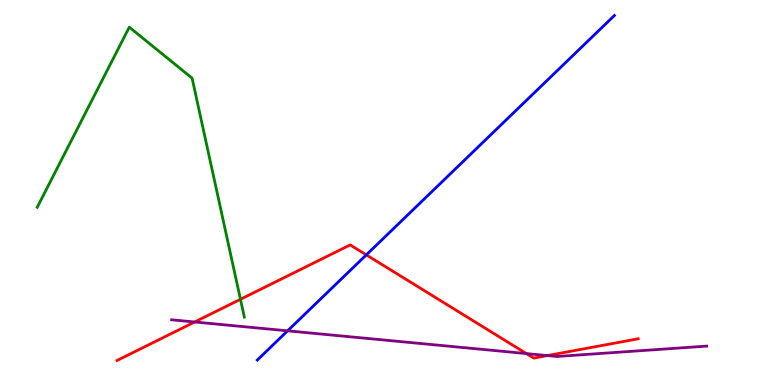[{'lines': ['blue', 'red'], 'intersections': [{'x': 4.73, 'y': 3.38}]}, {'lines': ['green', 'red'], 'intersections': [{'x': 3.1, 'y': 2.23}]}, {'lines': ['purple', 'red'], 'intersections': [{'x': 2.51, 'y': 1.64}, {'x': 6.79, 'y': 0.816}, {'x': 7.06, 'y': 0.764}]}, {'lines': ['blue', 'green'], 'intersections': []}, {'lines': ['blue', 'purple'], 'intersections': [{'x': 3.71, 'y': 1.41}]}, {'lines': ['green', 'purple'], 'intersections': []}]